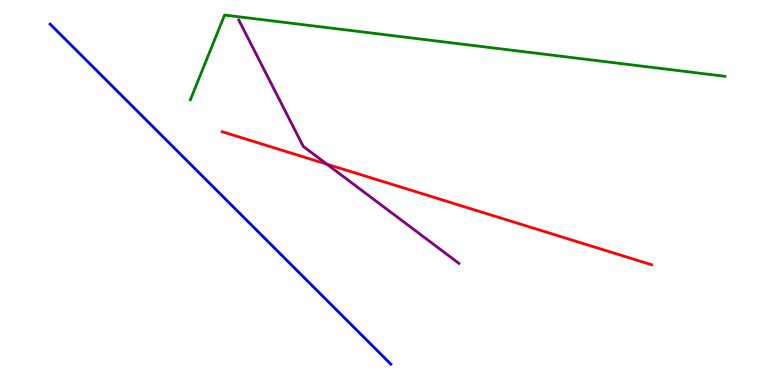[{'lines': ['blue', 'red'], 'intersections': []}, {'lines': ['green', 'red'], 'intersections': []}, {'lines': ['purple', 'red'], 'intersections': [{'x': 4.22, 'y': 5.74}]}, {'lines': ['blue', 'green'], 'intersections': []}, {'lines': ['blue', 'purple'], 'intersections': []}, {'lines': ['green', 'purple'], 'intersections': []}]